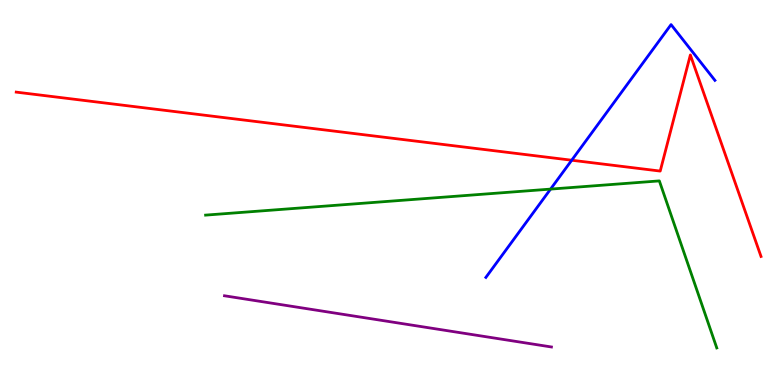[{'lines': ['blue', 'red'], 'intersections': [{'x': 7.38, 'y': 5.84}]}, {'lines': ['green', 'red'], 'intersections': []}, {'lines': ['purple', 'red'], 'intersections': []}, {'lines': ['blue', 'green'], 'intersections': [{'x': 7.1, 'y': 5.09}]}, {'lines': ['blue', 'purple'], 'intersections': []}, {'lines': ['green', 'purple'], 'intersections': []}]